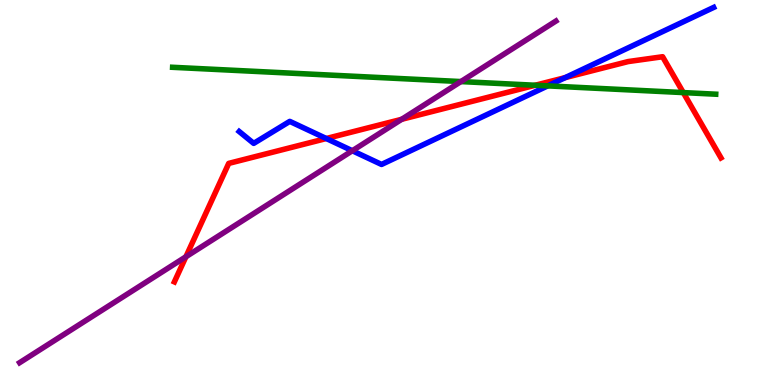[{'lines': ['blue', 'red'], 'intersections': [{'x': 4.21, 'y': 6.4}, {'x': 7.29, 'y': 7.98}]}, {'lines': ['green', 'red'], 'intersections': [{'x': 6.91, 'y': 7.79}, {'x': 8.82, 'y': 7.6}]}, {'lines': ['purple', 'red'], 'intersections': [{'x': 2.4, 'y': 3.33}, {'x': 5.18, 'y': 6.9}]}, {'lines': ['blue', 'green'], 'intersections': [{'x': 7.07, 'y': 7.77}]}, {'lines': ['blue', 'purple'], 'intersections': [{'x': 4.55, 'y': 6.08}]}, {'lines': ['green', 'purple'], 'intersections': [{'x': 5.95, 'y': 7.88}]}]